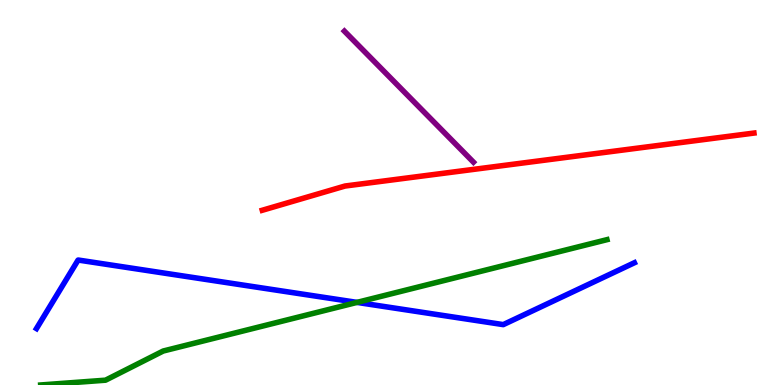[{'lines': ['blue', 'red'], 'intersections': []}, {'lines': ['green', 'red'], 'intersections': []}, {'lines': ['purple', 'red'], 'intersections': []}, {'lines': ['blue', 'green'], 'intersections': [{'x': 4.61, 'y': 2.15}]}, {'lines': ['blue', 'purple'], 'intersections': []}, {'lines': ['green', 'purple'], 'intersections': []}]